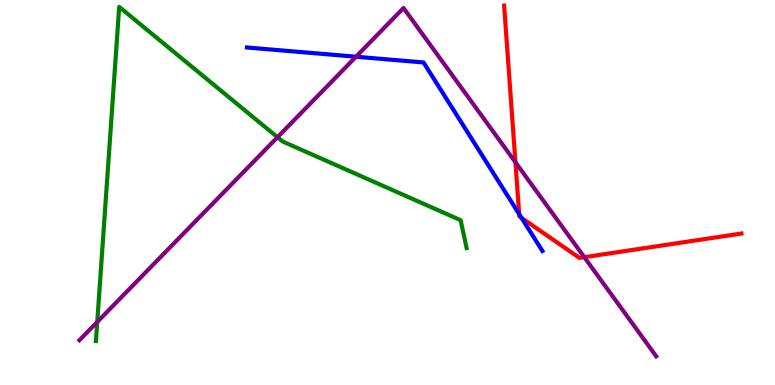[{'lines': ['blue', 'red'], 'intersections': [{'x': 6.7, 'y': 4.44}, {'x': 6.73, 'y': 4.34}]}, {'lines': ['green', 'red'], 'intersections': []}, {'lines': ['purple', 'red'], 'intersections': [{'x': 6.65, 'y': 5.79}, {'x': 7.54, 'y': 3.32}]}, {'lines': ['blue', 'green'], 'intersections': []}, {'lines': ['blue', 'purple'], 'intersections': [{'x': 4.59, 'y': 8.53}]}, {'lines': ['green', 'purple'], 'intersections': [{'x': 1.25, 'y': 1.64}, {'x': 3.58, 'y': 6.44}]}]